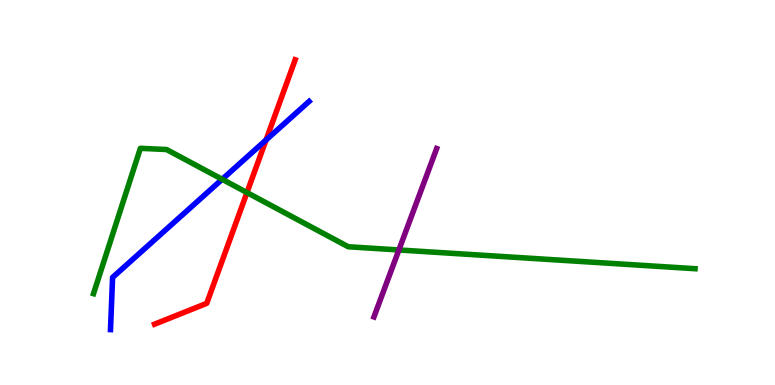[{'lines': ['blue', 'red'], 'intersections': [{'x': 3.43, 'y': 6.36}]}, {'lines': ['green', 'red'], 'intersections': [{'x': 3.19, 'y': 5.0}]}, {'lines': ['purple', 'red'], 'intersections': []}, {'lines': ['blue', 'green'], 'intersections': [{'x': 2.87, 'y': 5.34}]}, {'lines': ['blue', 'purple'], 'intersections': []}, {'lines': ['green', 'purple'], 'intersections': [{'x': 5.15, 'y': 3.51}]}]